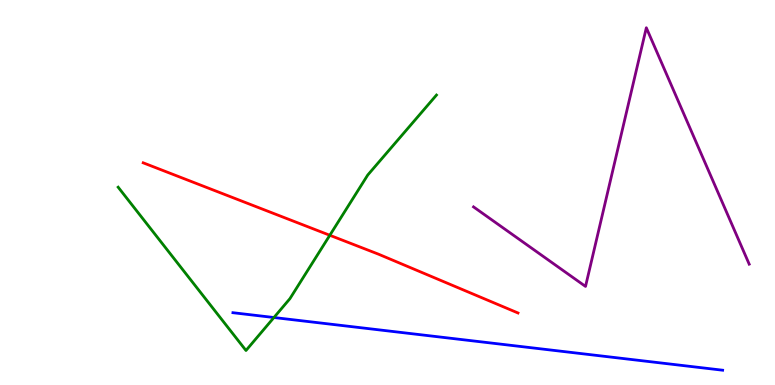[{'lines': ['blue', 'red'], 'intersections': []}, {'lines': ['green', 'red'], 'intersections': [{'x': 4.26, 'y': 3.89}]}, {'lines': ['purple', 'red'], 'intersections': []}, {'lines': ['blue', 'green'], 'intersections': [{'x': 3.53, 'y': 1.75}]}, {'lines': ['blue', 'purple'], 'intersections': []}, {'lines': ['green', 'purple'], 'intersections': []}]